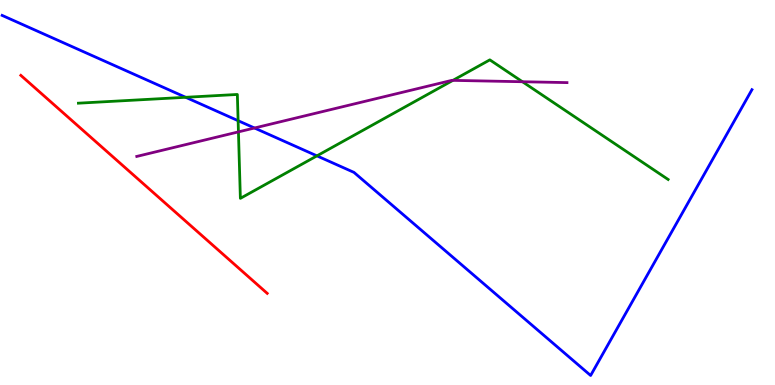[{'lines': ['blue', 'red'], 'intersections': []}, {'lines': ['green', 'red'], 'intersections': []}, {'lines': ['purple', 'red'], 'intersections': []}, {'lines': ['blue', 'green'], 'intersections': [{'x': 2.4, 'y': 7.47}, {'x': 3.07, 'y': 6.87}, {'x': 4.09, 'y': 5.95}]}, {'lines': ['blue', 'purple'], 'intersections': [{'x': 3.28, 'y': 6.68}]}, {'lines': ['green', 'purple'], 'intersections': [{'x': 3.08, 'y': 6.57}, {'x': 5.84, 'y': 7.91}, {'x': 6.74, 'y': 7.88}]}]